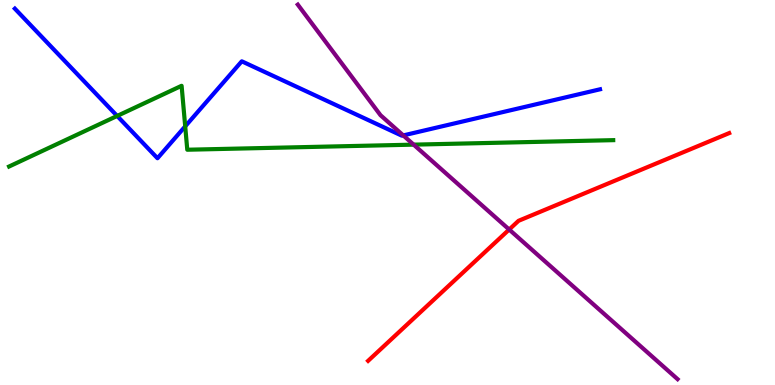[{'lines': ['blue', 'red'], 'intersections': []}, {'lines': ['green', 'red'], 'intersections': []}, {'lines': ['purple', 'red'], 'intersections': [{'x': 6.57, 'y': 4.04}]}, {'lines': ['blue', 'green'], 'intersections': [{'x': 1.51, 'y': 6.99}, {'x': 2.39, 'y': 6.72}]}, {'lines': ['blue', 'purple'], 'intersections': [{'x': 5.2, 'y': 6.48}]}, {'lines': ['green', 'purple'], 'intersections': [{'x': 5.34, 'y': 6.24}]}]